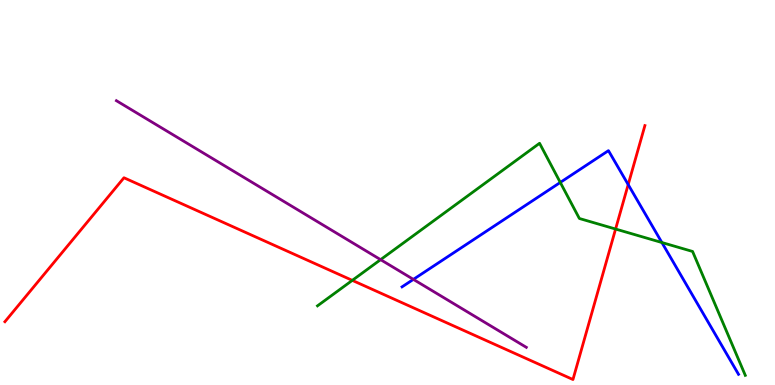[{'lines': ['blue', 'red'], 'intersections': [{'x': 8.11, 'y': 5.21}]}, {'lines': ['green', 'red'], 'intersections': [{'x': 4.55, 'y': 2.72}, {'x': 7.94, 'y': 4.05}]}, {'lines': ['purple', 'red'], 'intersections': []}, {'lines': ['blue', 'green'], 'intersections': [{'x': 7.23, 'y': 5.26}, {'x': 8.54, 'y': 3.7}]}, {'lines': ['blue', 'purple'], 'intersections': [{'x': 5.33, 'y': 2.74}]}, {'lines': ['green', 'purple'], 'intersections': [{'x': 4.91, 'y': 3.26}]}]